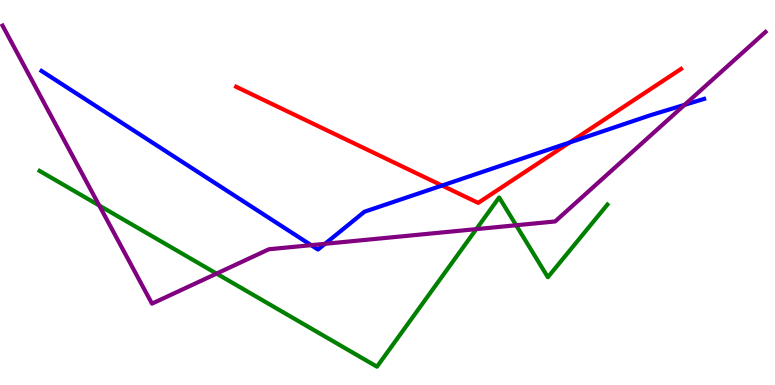[{'lines': ['blue', 'red'], 'intersections': [{'x': 5.7, 'y': 5.18}, {'x': 7.35, 'y': 6.3}]}, {'lines': ['green', 'red'], 'intersections': []}, {'lines': ['purple', 'red'], 'intersections': []}, {'lines': ['blue', 'green'], 'intersections': []}, {'lines': ['blue', 'purple'], 'intersections': [{'x': 4.02, 'y': 3.63}, {'x': 4.19, 'y': 3.67}, {'x': 8.83, 'y': 7.28}]}, {'lines': ['green', 'purple'], 'intersections': [{'x': 1.28, 'y': 4.66}, {'x': 2.79, 'y': 2.89}, {'x': 6.15, 'y': 4.05}, {'x': 6.66, 'y': 4.15}]}]